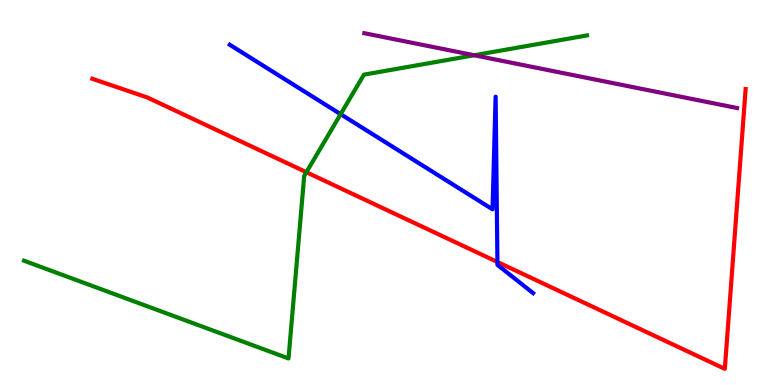[{'lines': ['blue', 'red'], 'intersections': [{'x': 6.42, 'y': 3.19}]}, {'lines': ['green', 'red'], 'intersections': [{'x': 3.95, 'y': 5.53}]}, {'lines': ['purple', 'red'], 'intersections': []}, {'lines': ['blue', 'green'], 'intersections': [{'x': 4.4, 'y': 7.03}]}, {'lines': ['blue', 'purple'], 'intersections': []}, {'lines': ['green', 'purple'], 'intersections': [{'x': 6.12, 'y': 8.56}]}]